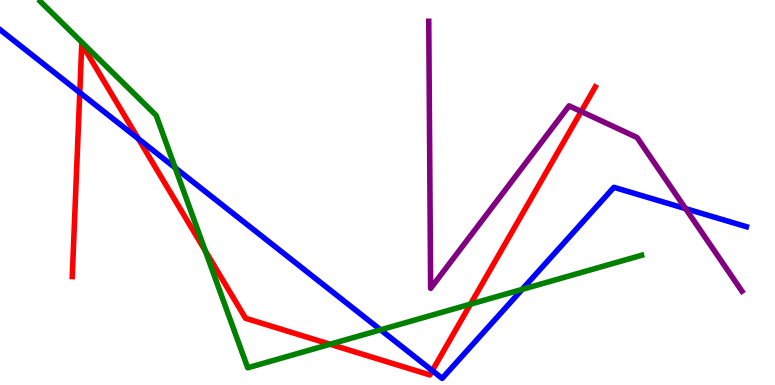[{'lines': ['blue', 'red'], 'intersections': [{'x': 1.03, 'y': 7.6}, {'x': 1.79, 'y': 6.4}, {'x': 5.58, 'y': 0.374}]}, {'lines': ['green', 'red'], 'intersections': [{'x': 2.65, 'y': 3.48}, {'x': 4.26, 'y': 1.06}, {'x': 6.07, 'y': 2.1}]}, {'lines': ['purple', 'red'], 'intersections': [{'x': 7.5, 'y': 7.1}]}, {'lines': ['blue', 'green'], 'intersections': [{'x': 2.26, 'y': 5.64}, {'x': 4.91, 'y': 1.43}, {'x': 6.74, 'y': 2.48}]}, {'lines': ['blue', 'purple'], 'intersections': [{'x': 8.85, 'y': 4.58}]}, {'lines': ['green', 'purple'], 'intersections': []}]